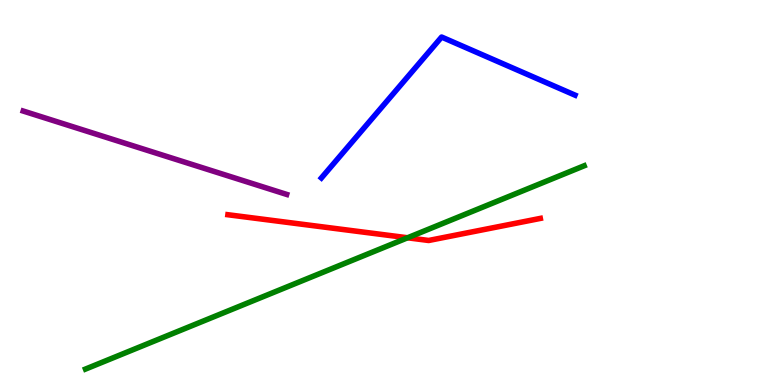[{'lines': ['blue', 'red'], 'intersections': []}, {'lines': ['green', 'red'], 'intersections': [{'x': 5.26, 'y': 3.82}]}, {'lines': ['purple', 'red'], 'intersections': []}, {'lines': ['blue', 'green'], 'intersections': []}, {'lines': ['blue', 'purple'], 'intersections': []}, {'lines': ['green', 'purple'], 'intersections': []}]